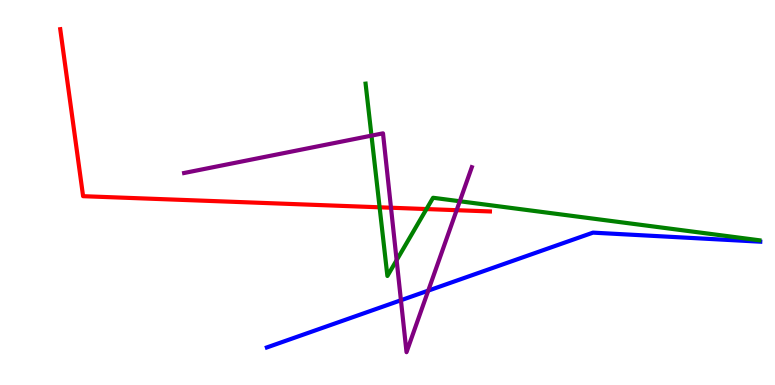[{'lines': ['blue', 'red'], 'intersections': []}, {'lines': ['green', 'red'], 'intersections': [{'x': 4.9, 'y': 4.62}, {'x': 5.5, 'y': 4.57}]}, {'lines': ['purple', 'red'], 'intersections': [{'x': 5.05, 'y': 4.6}, {'x': 5.89, 'y': 4.54}]}, {'lines': ['blue', 'green'], 'intersections': []}, {'lines': ['blue', 'purple'], 'intersections': [{'x': 5.17, 'y': 2.2}, {'x': 5.53, 'y': 2.45}]}, {'lines': ['green', 'purple'], 'intersections': [{'x': 4.79, 'y': 6.48}, {'x': 5.12, 'y': 3.24}, {'x': 5.93, 'y': 4.77}]}]